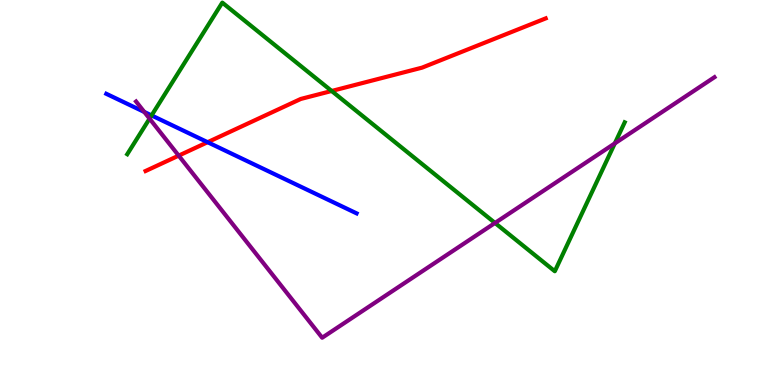[{'lines': ['blue', 'red'], 'intersections': [{'x': 2.68, 'y': 6.31}]}, {'lines': ['green', 'red'], 'intersections': [{'x': 4.28, 'y': 7.64}]}, {'lines': ['purple', 'red'], 'intersections': [{'x': 2.31, 'y': 5.96}]}, {'lines': ['blue', 'green'], 'intersections': [{'x': 1.96, 'y': 7.0}]}, {'lines': ['blue', 'purple'], 'intersections': [{'x': 1.86, 'y': 7.09}]}, {'lines': ['green', 'purple'], 'intersections': [{'x': 1.93, 'y': 6.92}, {'x': 6.39, 'y': 4.21}, {'x': 7.93, 'y': 6.28}]}]